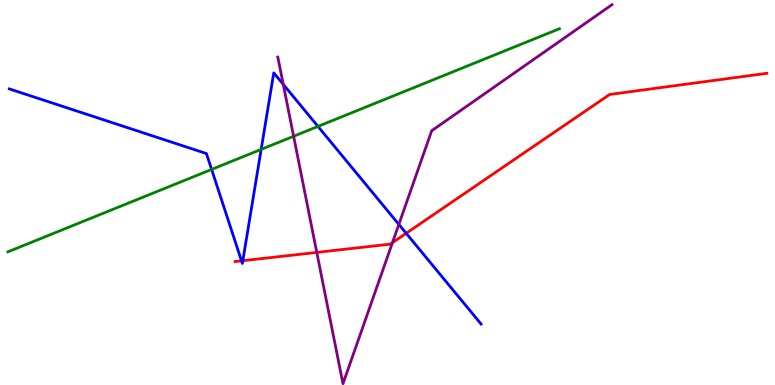[{'lines': ['blue', 'red'], 'intersections': [{'x': 3.12, 'y': 3.22}, {'x': 3.13, 'y': 3.23}, {'x': 5.24, 'y': 3.94}]}, {'lines': ['green', 'red'], 'intersections': []}, {'lines': ['purple', 'red'], 'intersections': [{'x': 4.09, 'y': 3.44}, {'x': 5.06, 'y': 3.7}]}, {'lines': ['blue', 'green'], 'intersections': [{'x': 2.73, 'y': 5.6}, {'x': 3.37, 'y': 6.12}, {'x': 4.1, 'y': 6.72}]}, {'lines': ['blue', 'purple'], 'intersections': [{'x': 3.65, 'y': 7.81}, {'x': 5.15, 'y': 4.17}]}, {'lines': ['green', 'purple'], 'intersections': [{'x': 3.79, 'y': 6.46}]}]